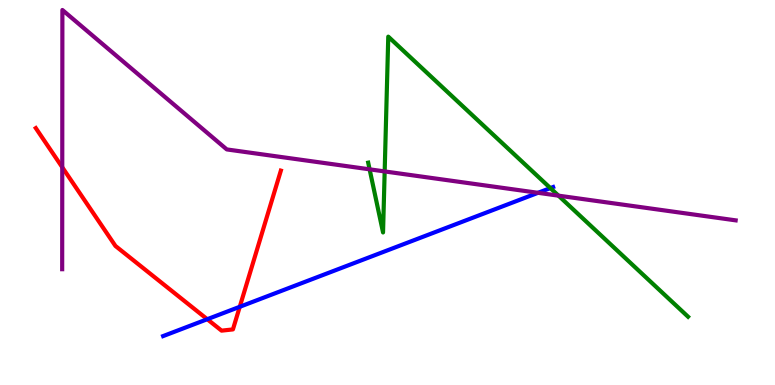[{'lines': ['blue', 'red'], 'intersections': [{'x': 2.67, 'y': 1.71}, {'x': 3.09, 'y': 2.03}]}, {'lines': ['green', 'red'], 'intersections': []}, {'lines': ['purple', 'red'], 'intersections': [{'x': 0.803, 'y': 5.66}]}, {'lines': ['blue', 'green'], 'intersections': [{'x': 7.1, 'y': 5.11}]}, {'lines': ['blue', 'purple'], 'intersections': [{'x': 6.94, 'y': 4.99}]}, {'lines': ['green', 'purple'], 'intersections': [{'x': 4.77, 'y': 5.6}, {'x': 4.96, 'y': 5.55}, {'x': 7.21, 'y': 4.92}]}]